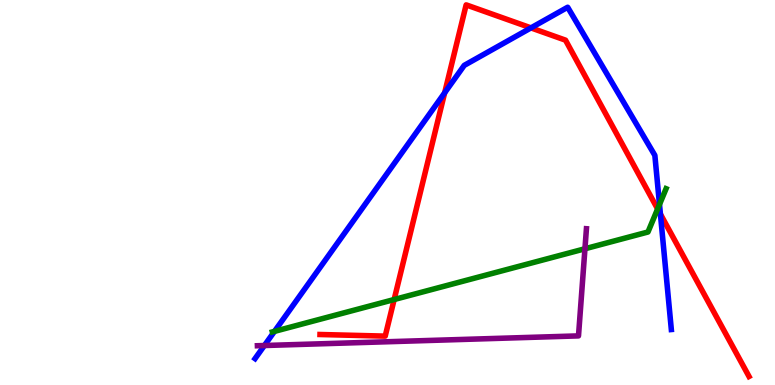[{'lines': ['blue', 'red'], 'intersections': [{'x': 5.74, 'y': 7.59}, {'x': 6.85, 'y': 9.28}, {'x': 8.52, 'y': 4.44}]}, {'lines': ['green', 'red'], 'intersections': [{'x': 5.09, 'y': 2.22}, {'x': 8.49, 'y': 4.57}]}, {'lines': ['purple', 'red'], 'intersections': []}, {'lines': ['blue', 'green'], 'intersections': [{'x': 3.54, 'y': 1.39}, {'x': 8.51, 'y': 4.69}]}, {'lines': ['blue', 'purple'], 'intersections': [{'x': 3.41, 'y': 1.03}]}, {'lines': ['green', 'purple'], 'intersections': [{'x': 7.55, 'y': 3.54}]}]